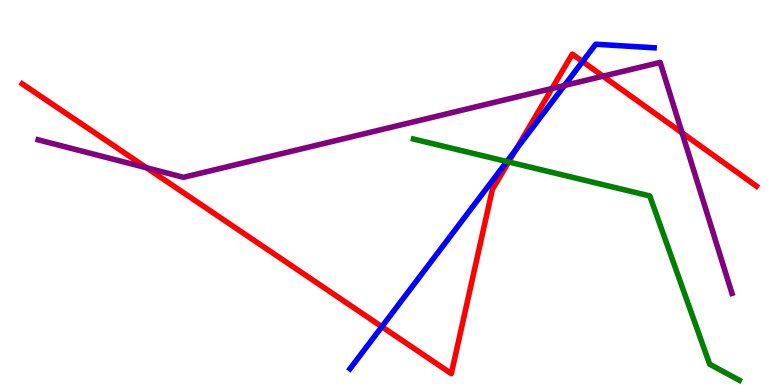[{'lines': ['blue', 'red'], 'intersections': [{'x': 4.93, 'y': 1.51}, {'x': 6.66, 'y': 6.11}, {'x': 7.52, 'y': 8.4}]}, {'lines': ['green', 'red'], 'intersections': [{'x': 6.56, 'y': 5.79}]}, {'lines': ['purple', 'red'], 'intersections': [{'x': 1.89, 'y': 5.64}, {'x': 7.12, 'y': 7.7}, {'x': 7.78, 'y': 8.02}, {'x': 8.8, 'y': 6.55}]}, {'lines': ['blue', 'green'], 'intersections': [{'x': 6.54, 'y': 5.8}]}, {'lines': ['blue', 'purple'], 'intersections': [{'x': 7.28, 'y': 7.78}]}, {'lines': ['green', 'purple'], 'intersections': []}]